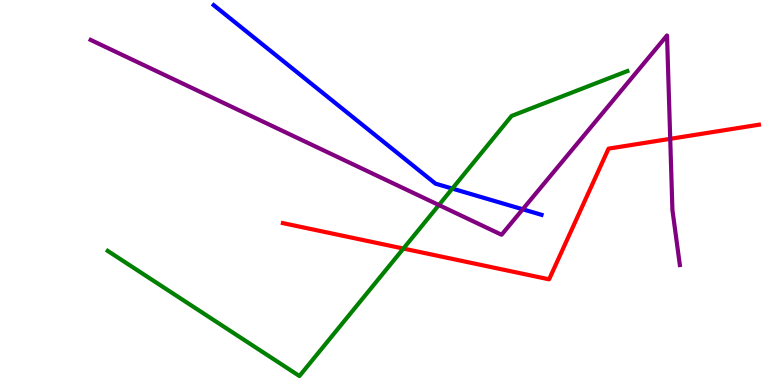[{'lines': ['blue', 'red'], 'intersections': []}, {'lines': ['green', 'red'], 'intersections': [{'x': 5.21, 'y': 3.54}]}, {'lines': ['purple', 'red'], 'intersections': [{'x': 8.65, 'y': 6.39}]}, {'lines': ['blue', 'green'], 'intersections': [{'x': 5.84, 'y': 5.1}]}, {'lines': ['blue', 'purple'], 'intersections': [{'x': 6.74, 'y': 4.56}]}, {'lines': ['green', 'purple'], 'intersections': [{'x': 5.66, 'y': 4.67}]}]